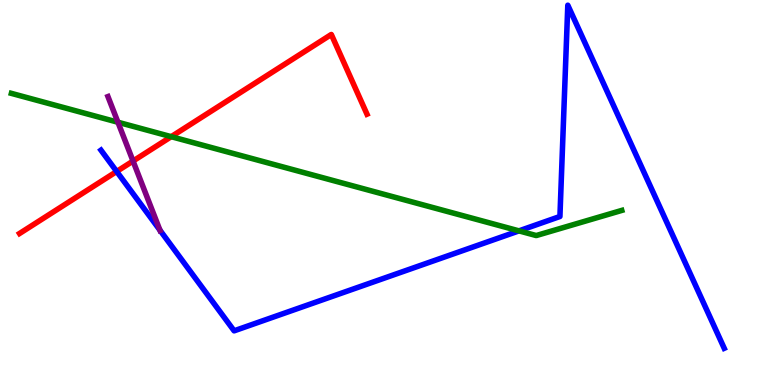[{'lines': ['blue', 'red'], 'intersections': [{'x': 1.51, 'y': 5.55}]}, {'lines': ['green', 'red'], 'intersections': [{'x': 2.21, 'y': 6.45}]}, {'lines': ['purple', 'red'], 'intersections': [{'x': 1.72, 'y': 5.82}]}, {'lines': ['blue', 'green'], 'intersections': [{'x': 6.7, 'y': 4.0}]}, {'lines': ['blue', 'purple'], 'intersections': [{'x': 2.06, 'y': 4.02}]}, {'lines': ['green', 'purple'], 'intersections': [{'x': 1.52, 'y': 6.82}]}]